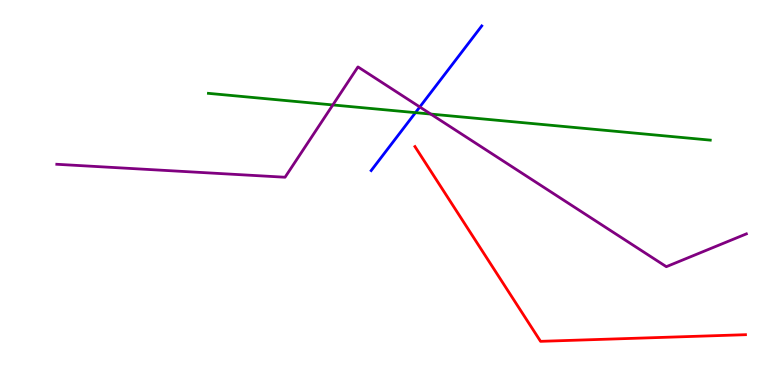[{'lines': ['blue', 'red'], 'intersections': []}, {'lines': ['green', 'red'], 'intersections': []}, {'lines': ['purple', 'red'], 'intersections': []}, {'lines': ['blue', 'green'], 'intersections': [{'x': 5.36, 'y': 7.07}]}, {'lines': ['blue', 'purple'], 'intersections': [{'x': 5.42, 'y': 7.22}]}, {'lines': ['green', 'purple'], 'intersections': [{'x': 4.29, 'y': 7.27}, {'x': 5.56, 'y': 7.04}]}]